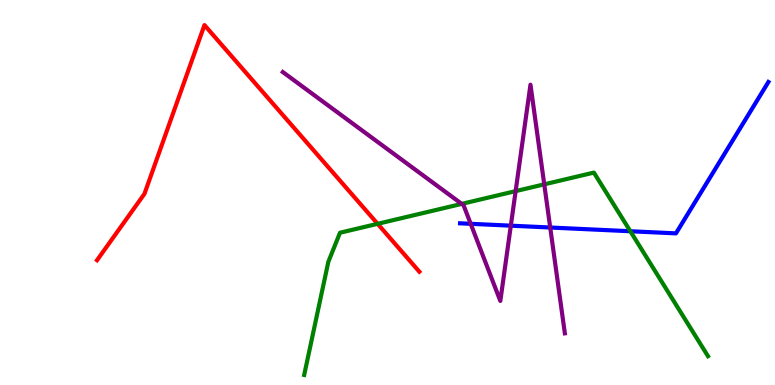[{'lines': ['blue', 'red'], 'intersections': []}, {'lines': ['green', 'red'], 'intersections': [{'x': 4.87, 'y': 4.19}]}, {'lines': ['purple', 'red'], 'intersections': []}, {'lines': ['blue', 'green'], 'intersections': [{'x': 8.13, 'y': 3.99}]}, {'lines': ['blue', 'purple'], 'intersections': [{'x': 6.07, 'y': 4.19}, {'x': 6.59, 'y': 4.14}, {'x': 7.1, 'y': 4.09}]}, {'lines': ['green', 'purple'], 'intersections': [{'x': 5.96, 'y': 4.7}, {'x': 6.65, 'y': 5.04}, {'x': 7.02, 'y': 5.21}]}]